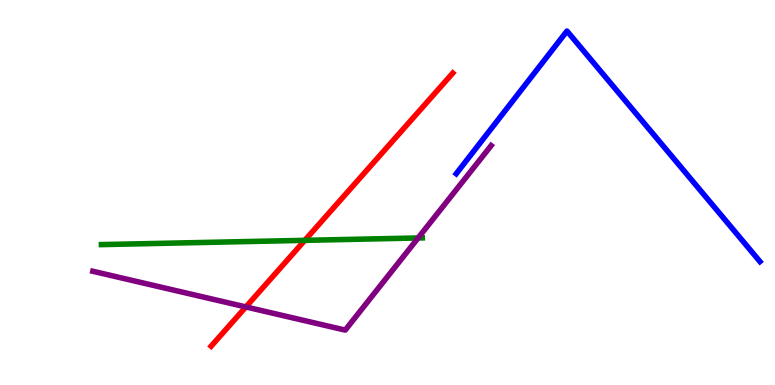[{'lines': ['blue', 'red'], 'intersections': []}, {'lines': ['green', 'red'], 'intersections': [{'x': 3.93, 'y': 3.76}]}, {'lines': ['purple', 'red'], 'intersections': [{'x': 3.17, 'y': 2.03}]}, {'lines': ['blue', 'green'], 'intersections': []}, {'lines': ['blue', 'purple'], 'intersections': []}, {'lines': ['green', 'purple'], 'intersections': [{'x': 5.39, 'y': 3.82}]}]